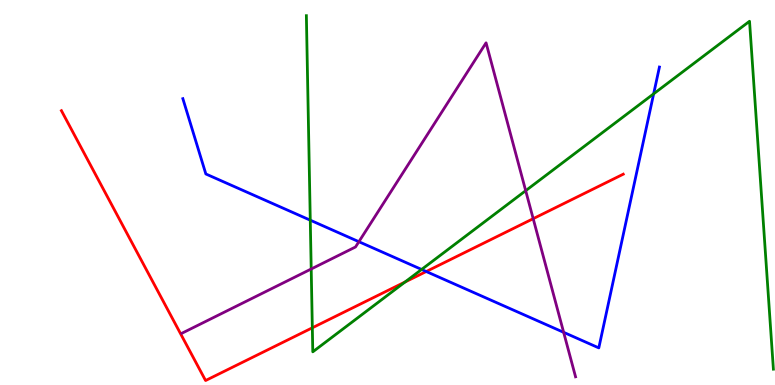[{'lines': ['blue', 'red'], 'intersections': [{'x': 5.5, 'y': 2.95}]}, {'lines': ['green', 'red'], 'intersections': [{'x': 4.03, 'y': 1.49}, {'x': 5.23, 'y': 2.68}]}, {'lines': ['purple', 'red'], 'intersections': [{'x': 6.88, 'y': 4.32}]}, {'lines': ['blue', 'green'], 'intersections': [{'x': 4.0, 'y': 4.28}, {'x': 5.44, 'y': 3.0}, {'x': 8.43, 'y': 7.56}]}, {'lines': ['blue', 'purple'], 'intersections': [{'x': 4.63, 'y': 3.72}, {'x': 7.27, 'y': 1.37}]}, {'lines': ['green', 'purple'], 'intersections': [{'x': 4.02, 'y': 3.01}, {'x': 6.78, 'y': 5.05}]}]